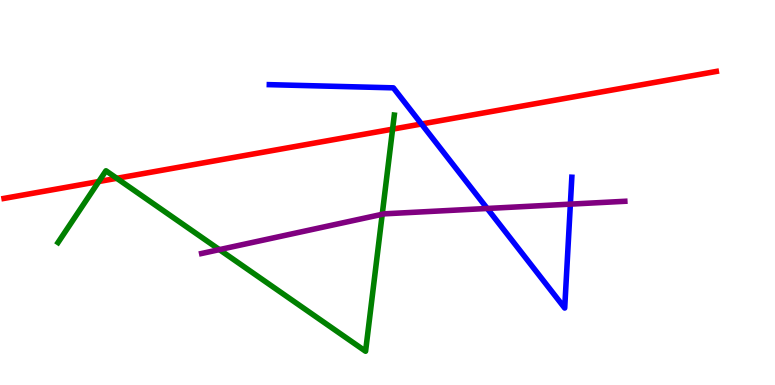[{'lines': ['blue', 'red'], 'intersections': [{'x': 5.44, 'y': 6.78}]}, {'lines': ['green', 'red'], 'intersections': [{'x': 1.27, 'y': 5.29}, {'x': 1.51, 'y': 5.37}, {'x': 5.07, 'y': 6.65}]}, {'lines': ['purple', 'red'], 'intersections': []}, {'lines': ['blue', 'green'], 'intersections': []}, {'lines': ['blue', 'purple'], 'intersections': [{'x': 6.29, 'y': 4.59}, {'x': 7.36, 'y': 4.7}]}, {'lines': ['green', 'purple'], 'intersections': [{'x': 2.83, 'y': 3.52}, {'x': 4.93, 'y': 4.43}]}]